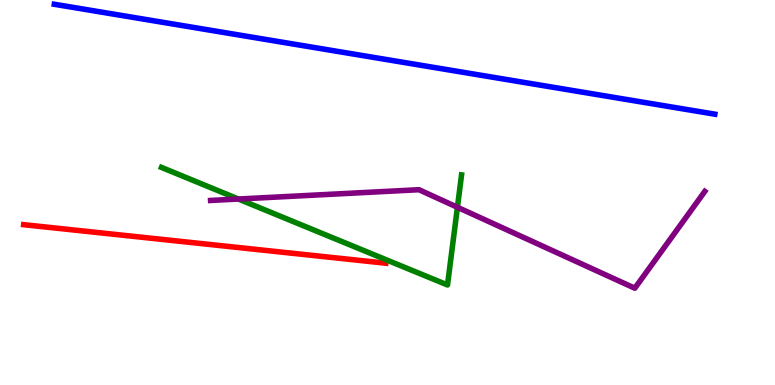[{'lines': ['blue', 'red'], 'intersections': []}, {'lines': ['green', 'red'], 'intersections': []}, {'lines': ['purple', 'red'], 'intersections': []}, {'lines': ['blue', 'green'], 'intersections': []}, {'lines': ['blue', 'purple'], 'intersections': []}, {'lines': ['green', 'purple'], 'intersections': [{'x': 3.08, 'y': 4.83}, {'x': 5.9, 'y': 4.62}]}]